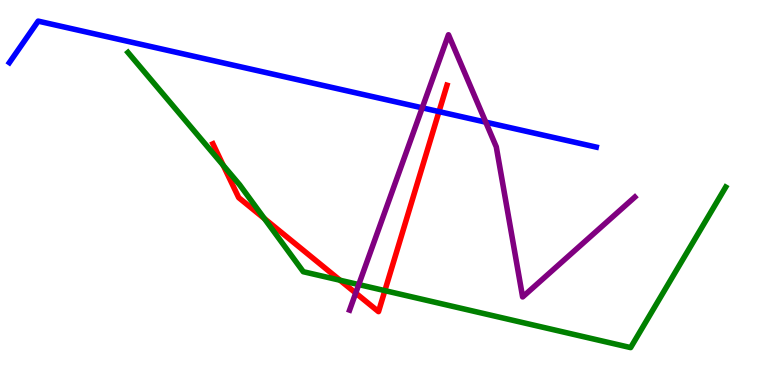[{'lines': ['blue', 'red'], 'intersections': [{'x': 5.66, 'y': 7.1}]}, {'lines': ['green', 'red'], 'intersections': [{'x': 2.88, 'y': 5.71}, {'x': 3.41, 'y': 4.32}, {'x': 4.39, 'y': 2.72}, {'x': 4.97, 'y': 2.45}]}, {'lines': ['purple', 'red'], 'intersections': [{'x': 4.59, 'y': 2.39}]}, {'lines': ['blue', 'green'], 'intersections': []}, {'lines': ['blue', 'purple'], 'intersections': [{'x': 5.45, 'y': 7.2}, {'x': 6.27, 'y': 6.83}]}, {'lines': ['green', 'purple'], 'intersections': [{'x': 4.63, 'y': 2.61}]}]